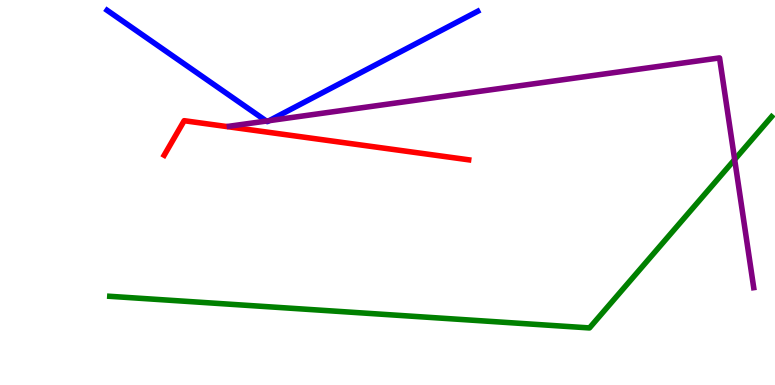[{'lines': ['blue', 'red'], 'intersections': []}, {'lines': ['green', 'red'], 'intersections': []}, {'lines': ['purple', 'red'], 'intersections': []}, {'lines': ['blue', 'green'], 'intersections': []}, {'lines': ['blue', 'purple'], 'intersections': [{'x': 3.44, 'y': 6.86}, {'x': 3.47, 'y': 6.87}]}, {'lines': ['green', 'purple'], 'intersections': [{'x': 9.48, 'y': 5.86}]}]